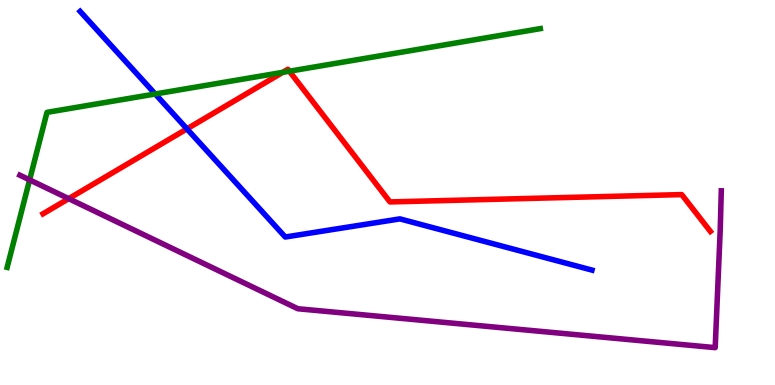[{'lines': ['blue', 'red'], 'intersections': [{'x': 2.41, 'y': 6.65}]}, {'lines': ['green', 'red'], 'intersections': [{'x': 3.65, 'y': 8.12}, {'x': 3.73, 'y': 8.15}]}, {'lines': ['purple', 'red'], 'intersections': [{'x': 0.886, 'y': 4.84}]}, {'lines': ['blue', 'green'], 'intersections': [{'x': 2.0, 'y': 7.56}]}, {'lines': ['blue', 'purple'], 'intersections': []}, {'lines': ['green', 'purple'], 'intersections': [{'x': 0.382, 'y': 5.33}]}]